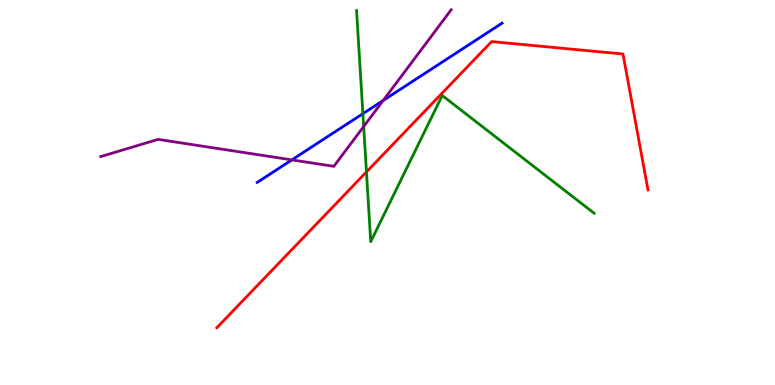[{'lines': ['blue', 'red'], 'intersections': []}, {'lines': ['green', 'red'], 'intersections': [{'x': 4.73, 'y': 5.53}]}, {'lines': ['purple', 'red'], 'intersections': []}, {'lines': ['blue', 'green'], 'intersections': [{'x': 4.68, 'y': 7.05}]}, {'lines': ['blue', 'purple'], 'intersections': [{'x': 3.77, 'y': 5.85}, {'x': 4.94, 'y': 7.39}]}, {'lines': ['green', 'purple'], 'intersections': [{'x': 4.69, 'y': 6.71}]}]